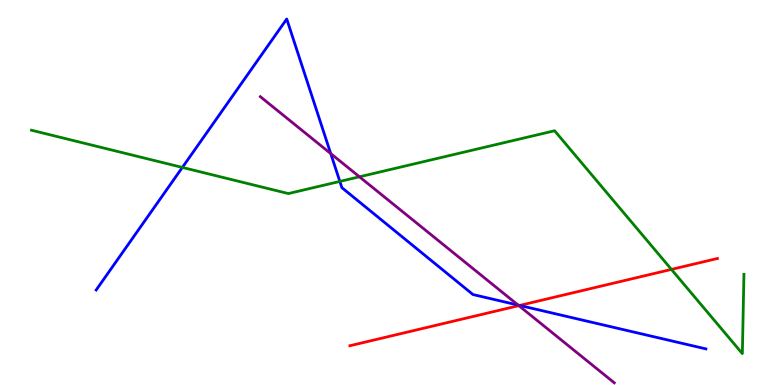[{'lines': ['blue', 'red'], 'intersections': [{'x': 6.71, 'y': 2.07}]}, {'lines': ['green', 'red'], 'intersections': [{'x': 8.66, 'y': 3.0}]}, {'lines': ['purple', 'red'], 'intersections': [{'x': 6.69, 'y': 2.06}]}, {'lines': ['blue', 'green'], 'intersections': [{'x': 2.35, 'y': 5.65}, {'x': 4.39, 'y': 5.29}]}, {'lines': ['blue', 'purple'], 'intersections': [{'x': 4.27, 'y': 6.01}, {'x': 6.69, 'y': 2.08}]}, {'lines': ['green', 'purple'], 'intersections': [{'x': 4.64, 'y': 5.41}]}]